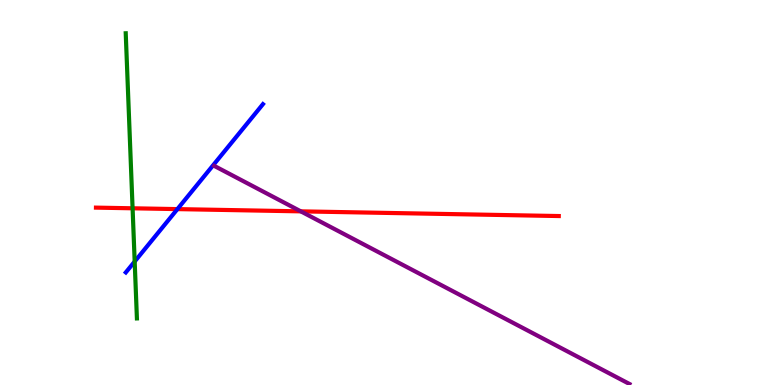[{'lines': ['blue', 'red'], 'intersections': [{'x': 2.29, 'y': 4.57}]}, {'lines': ['green', 'red'], 'intersections': [{'x': 1.71, 'y': 4.59}]}, {'lines': ['purple', 'red'], 'intersections': [{'x': 3.88, 'y': 4.51}]}, {'lines': ['blue', 'green'], 'intersections': [{'x': 1.74, 'y': 3.21}]}, {'lines': ['blue', 'purple'], 'intersections': []}, {'lines': ['green', 'purple'], 'intersections': []}]